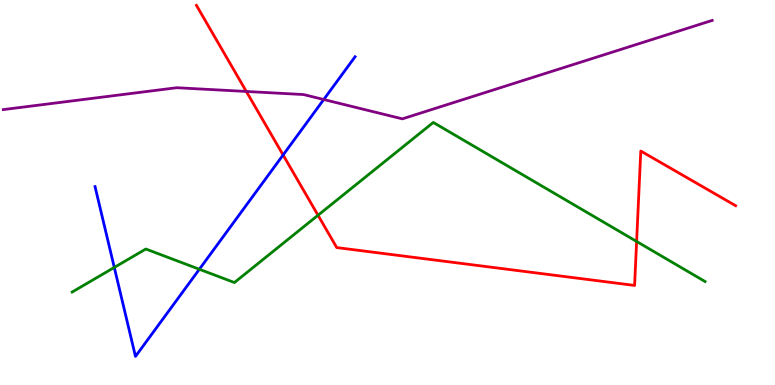[{'lines': ['blue', 'red'], 'intersections': [{'x': 3.65, 'y': 5.97}]}, {'lines': ['green', 'red'], 'intersections': [{'x': 4.1, 'y': 4.41}, {'x': 8.21, 'y': 3.73}]}, {'lines': ['purple', 'red'], 'intersections': [{'x': 3.18, 'y': 7.62}]}, {'lines': ['blue', 'green'], 'intersections': [{'x': 1.47, 'y': 3.05}, {'x': 2.57, 'y': 3.01}]}, {'lines': ['blue', 'purple'], 'intersections': [{'x': 4.18, 'y': 7.42}]}, {'lines': ['green', 'purple'], 'intersections': []}]